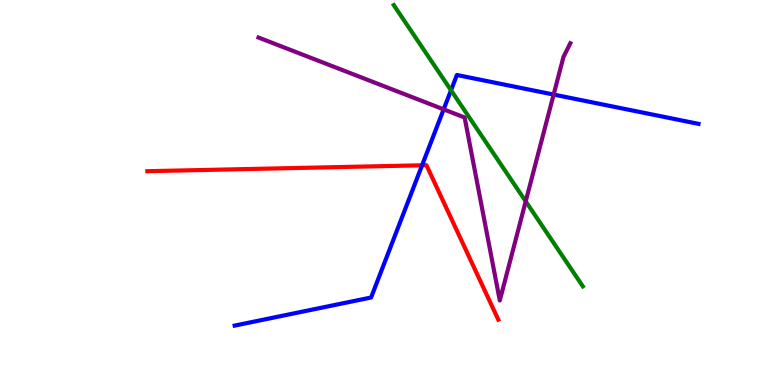[{'lines': ['blue', 'red'], 'intersections': [{'x': 5.45, 'y': 5.71}]}, {'lines': ['green', 'red'], 'intersections': []}, {'lines': ['purple', 'red'], 'intersections': []}, {'lines': ['blue', 'green'], 'intersections': [{'x': 5.82, 'y': 7.66}]}, {'lines': ['blue', 'purple'], 'intersections': [{'x': 5.72, 'y': 7.16}, {'x': 7.14, 'y': 7.54}]}, {'lines': ['green', 'purple'], 'intersections': [{'x': 6.78, 'y': 4.77}]}]